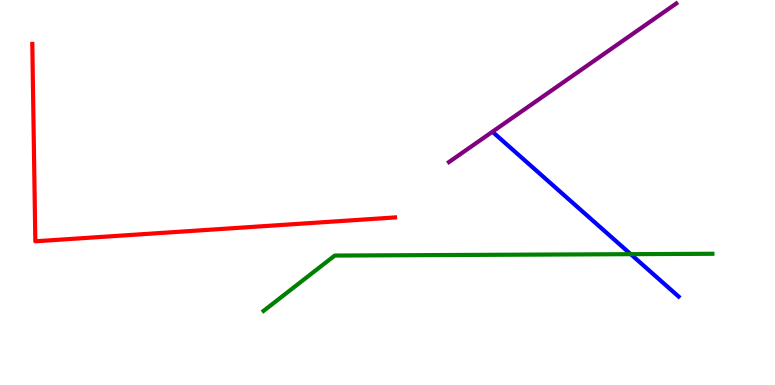[{'lines': ['blue', 'red'], 'intersections': []}, {'lines': ['green', 'red'], 'intersections': []}, {'lines': ['purple', 'red'], 'intersections': []}, {'lines': ['blue', 'green'], 'intersections': [{'x': 8.14, 'y': 3.4}]}, {'lines': ['blue', 'purple'], 'intersections': []}, {'lines': ['green', 'purple'], 'intersections': []}]